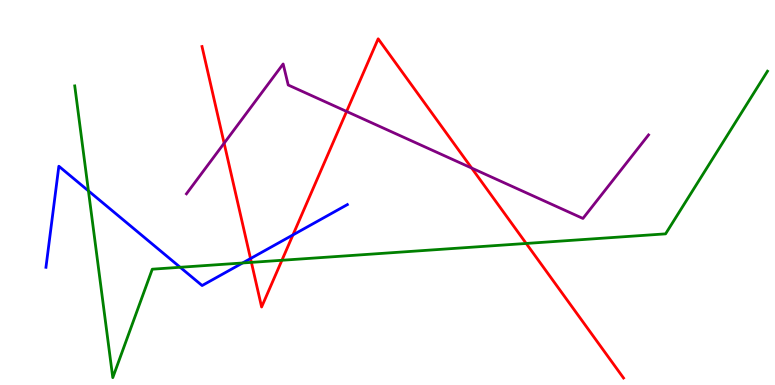[{'lines': ['blue', 'red'], 'intersections': [{'x': 3.23, 'y': 3.28}, {'x': 3.78, 'y': 3.9}]}, {'lines': ['green', 'red'], 'intersections': [{'x': 3.24, 'y': 3.19}, {'x': 3.64, 'y': 3.24}, {'x': 6.79, 'y': 3.68}]}, {'lines': ['purple', 'red'], 'intersections': [{'x': 2.89, 'y': 6.28}, {'x': 4.47, 'y': 7.11}, {'x': 6.09, 'y': 5.63}]}, {'lines': ['blue', 'green'], 'intersections': [{'x': 1.14, 'y': 5.04}, {'x': 2.32, 'y': 3.06}, {'x': 3.13, 'y': 3.17}]}, {'lines': ['blue', 'purple'], 'intersections': []}, {'lines': ['green', 'purple'], 'intersections': []}]